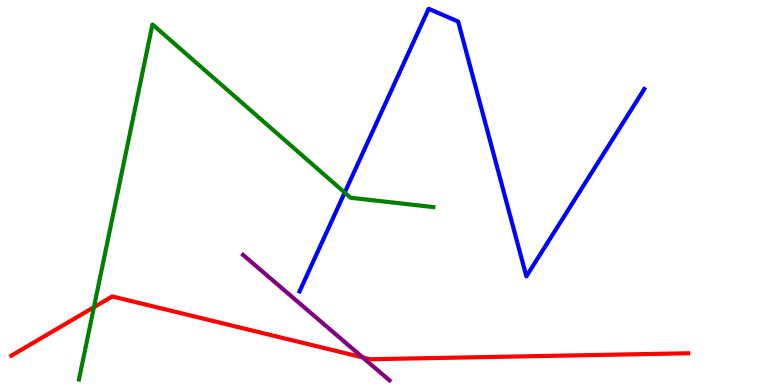[{'lines': ['blue', 'red'], 'intersections': []}, {'lines': ['green', 'red'], 'intersections': [{'x': 1.21, 'y': 2.02}]}, {'lines': ['purple', 'red'], 'intersections': [{'x': 4.68, 'y': 0.716}]}, {'lines': ['blue', 'green'], 'intersections': [{'x': 4.45, 'y': 5.0}]}, {'lines': ['blue', 'purple'], 'intersections': []}, {'lines': ['green', 'purple'], 'intersections': []}]